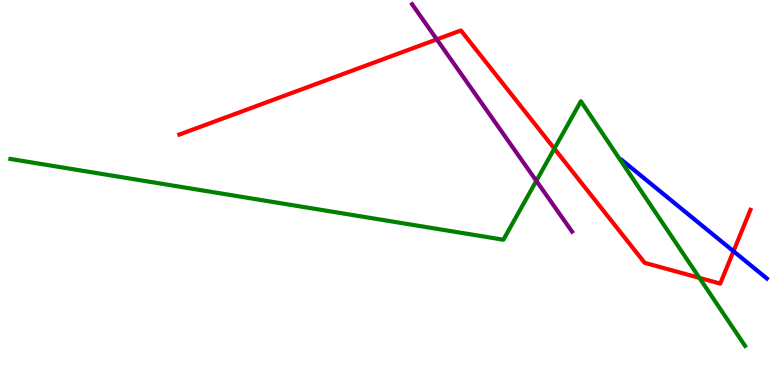[{'lines': ['blue', 'red'], 'intersections': [{'x': 9.46, 'y': 3.47}]}, {'lines': ['green', 'red'], 'intersections': [{'x': 7.15, 'y': 6.14}, {'x': 9.02, 'y': 2.78}]}, {'lines': ['purple', 'red'], 'intersections': [{'x': 5.64, 'y': 8.98}]}, {'lines': ['blue', 'green'], 'intersections': []}, {'lines': ['blue', 'purple'], 'intersections': []}, {'lines': ['green', 'purple'], 'intersections': [{'x': 6.92, 'y': 5.3}]}]